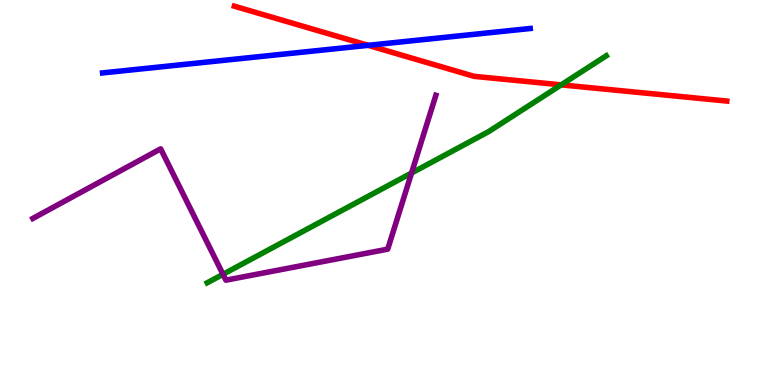[{'lines': ['blue', 'red'], 'intersections': [{'x': 4.75, 'y': 8.82}]}, {'lines': ['green', 'red'], 'intersections': [{'x': 7.24, 'y': 7.8}]}, {'lines': ['purple', 'red'], 'intersections': []}, {'lines': ['blue', 'green'], 'intersections': []}, {'lines': ['blue', 'purple'], 'intersections': []}, {'lines': ['green', 'purple'], 'intersections': [{'x': 2.88, 'y': 2.88}, {'x': 5.31, 'y': 5.51}]}]